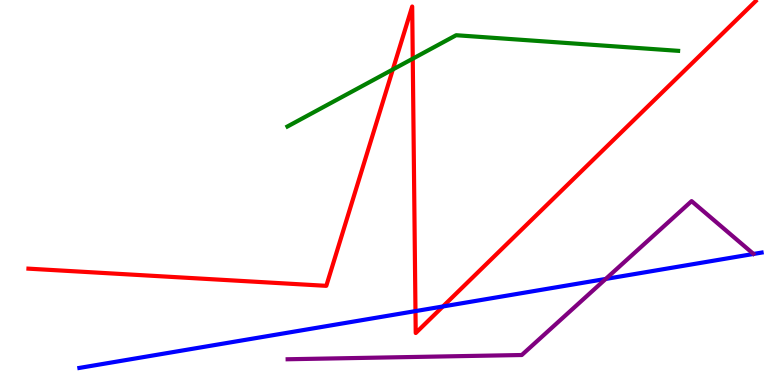[{'lines': ['blue', 'red'], 'intersections': [{'x': 5.36, 'y': 1.92}, {'x': 5.72, 'y': 2.04}]}, {'lines': ['green', 'red'], 'intersections': [{'x': 5.07, 'y': 8.2}, {'x': 5.33, 'y': 8.48}]}, {'lines': ['purple', 'red'], 'intersections': []}, {'lines': ['blue', 'green'], 'intersections': []}, {'lines': ['blue', 'purple'], 'intersections': [{'x': 7.82, 'y': 2.75}]}, {'lines': ['green', 'purple'], 'intersections': []}]